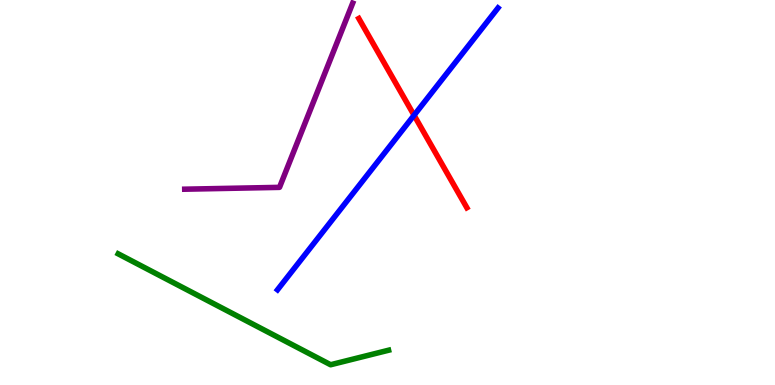[{'lines': ['blue', 'red'], 'intersections': [{'x': 5.34, 'y': 7.01}]}, {'lines': ['green', 'red'], 'intersections': []}, {'lines': ['purple', 'red'], 'intersections': []}, {'lines': ['blue', 'green'], 'intersections': []}, {'lines': ['blue', 'purple'], 'intersections': []}, {'lines': ['green', 'purple'], 'intersections': []}]